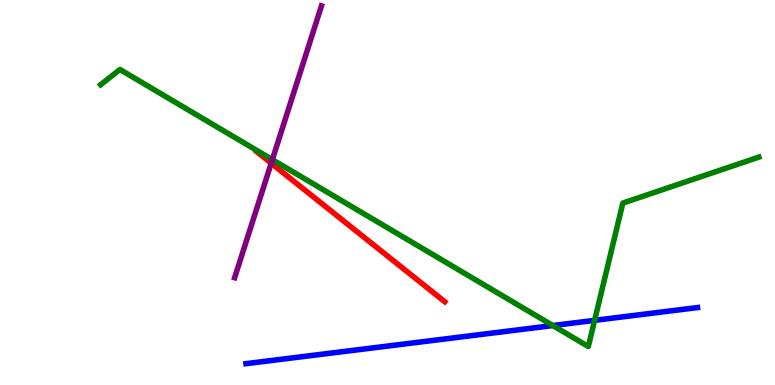[{'lines': ['blue', 'red'], 'intersections': []}, {'lines': ['green', 'red'], 'intersections': []}, {'lines': ['purple', 'red'], 'intersections': [{'x': 3.5, 'y': 5.76}]}, {'lines': ['blue', 'green'], 'intersections': [{'x': 7.13, 'y': 1.54}, {'x': 7.67, 'y': 1.68}]}, {'lines': ['blue', 'purple'], 'intersections': []}, {'lines': ['green', 'purple'], 'intersections': [{'x': 3.51, 'y': 5.85}]}]